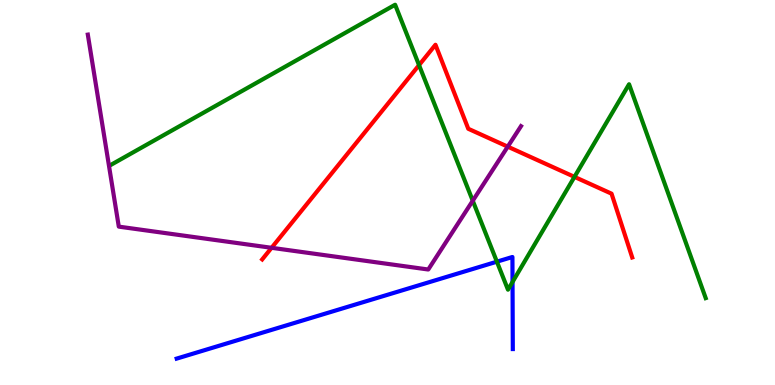[{'lines': ['blue', 'red'], 'intersections': []}, {'lines': ['green', 'red'], 'intersections': [{'x': 5.41, 'y': 8.31}, {'x': 7.41, 'y': 5.41}]}, {'lines': ['purple', 'red'], 'intersections': [{'x': 3.5, 'y': 3.56}, {'x': 6.55, 'y': 6.19}]}, {'lines': ['blue', 'green'], 'intersections': [{'x': 6.41, 'y': 3.2}, {'x': 6.61, 'y': 2.68}]}, {'lines': ['blue', 'purple'], 'intersections': []}, {'lines': ['green', 'purple'], 'intersections': [{'x': 6.1, 'y': 4.79}]}]